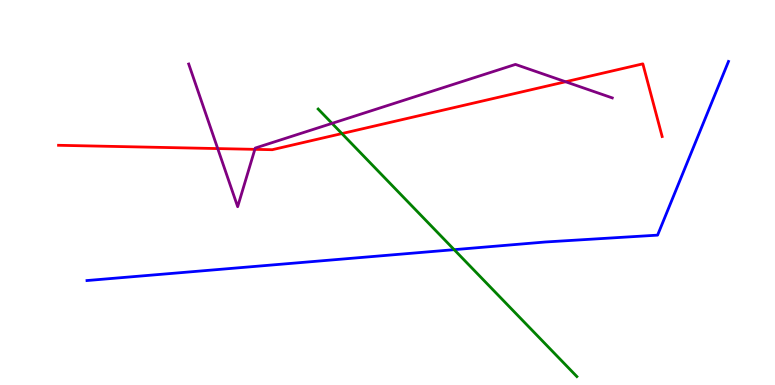[{'lines': ['blue', 'red'], 'intersections': []}, {'lines': ['green', 'red'], 'intersections': [{'x': 4.41, 'y': 6.53}]}, {'lines': ['purple', 'red'], 'intersections': [{'x': 2.81, 'y': 6.14}, {'x': 3.29, 'y': 6.12}, {'x': 7.3, 'y': 7.88}]}, {'lines': ['blue', 'green'], 'intersections': [{'x': 5.86, 'y': 3.52}]}, {'lines': ['blue', 'purple'], 'intersections': []}, {'lines': ['green', 'purple'], 'intersections': [{'x': 4.28, 'y': 6.8}]}]